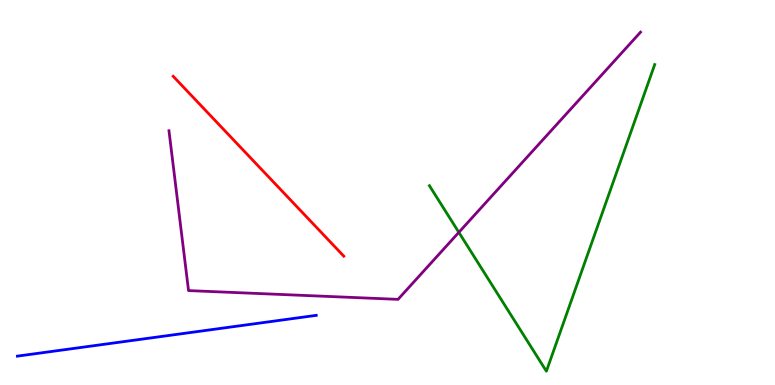[{'lines': ['blue', 'red'], 'intersections': []}, {'lines': ['green', 'red'], 'intersections': []}, {'lines': ['purple', 'red'], 'intersections': []}, {'lines': ['blue', 'green'], 'intersections': []}, {'lines': ['blue', 'purple'], 'intersections': []}, {'lines': ['green', 'purple'], 'intersections': [{'x': 5.92, 'y': 3.96}]}]